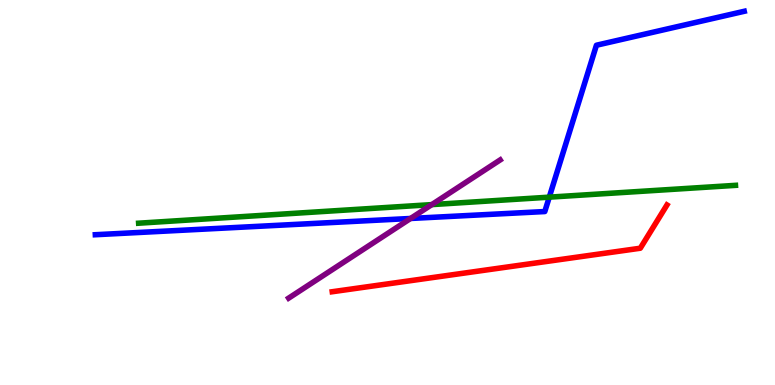[{'lines': ['blue', 'red'], 'intersections': []}, {'lines': ['green', 'red'], 'intersections': []}, {'lines': ['purple', 'red'], 'intersections': []}, {'lines': ['blue', 'green'], 'intersections': [{'x': 7.09, 'y': 4.88}]}, {'lines': ['blue', 'purple'], 'intersections': [{'x': 5.3, 'y': 4.33}]}, {'lines': ['green', 'purple'], 'intersections': [{'x': 5.57, 'y': 4.69}]}]